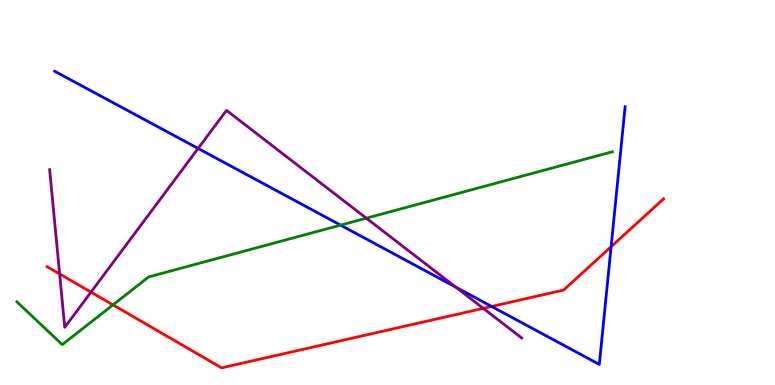[{'lines': ['blue', 'red'], 'intersections': [{'x': 6.34, 'y': 2.04}, {'x': 7.89, 'y': 3.59}]}, {'lines': ['green', 'red'], 'intersections': [{'x': 1.46, 'y': 2.08}]}, {'lines': ['purple', 'red'], 'intersections': [{'x': 0.769, 'y': 2.88}, {'x': 1.17, 'y': 2.41}, {'x': 6.24, 'y': 1.99}]}, {'lines': ['blue', 'green'], 'intersections': [{'x': 4.39, 'y': 4.15}]}, {'lines': ['blue', 'purple'], 'intersections': [{'x': 2.56, 'y': 6.14}, {'x': 5.88, 'y': 2.54}]}, {'lines': ['green', 'purple'], 'intersections': [{'x': 4.73, 'y': 4.33}]}]